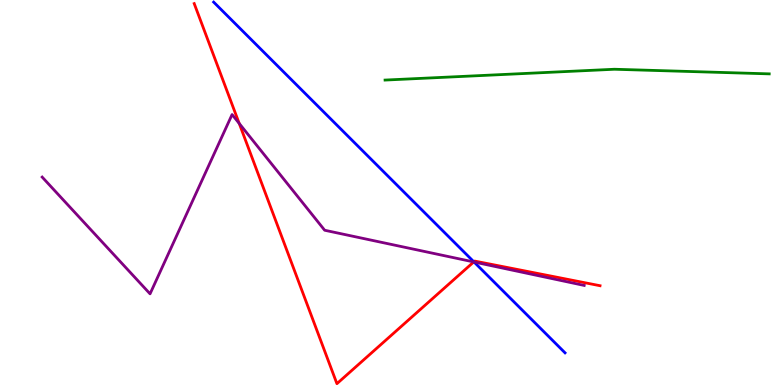[{'lines': ['blue', 'red'], 'intersections': [{'x': 6.11, 'y': 3.2}]}, {'lines': ['green', 'red'], 'intersections': []}, {'lines': ['purple', 'red'], 'intersections': [{'x': 3.09, 'y': 6.79}, {'x': 6.11, 'y': 3.2}]}, {'lines': ['blue', 'green'], 'intersections': []}, {'lines': ['blue', 'purple'], 'intersections': [{'x': 6.12, 'y': 3.19}]}, {'lines': ['green', 'purple'], 'intersections': []}]